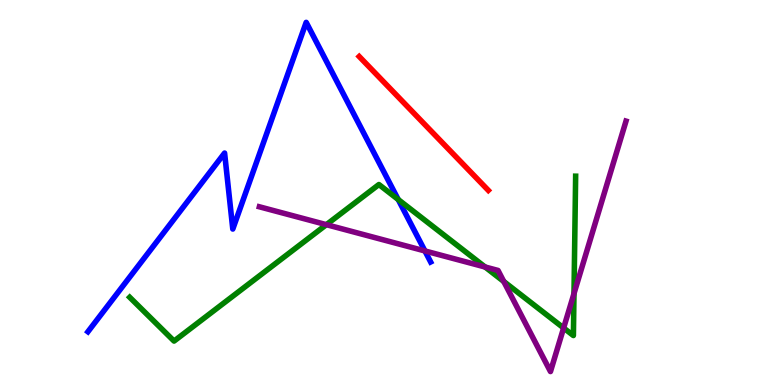[{'lines': ['blue', 'red'], 'intersections': []}, {'lines': ['green', 'red'], 'intersections': []}, {'lines': ['purple', 'red'], 'intersections': []}, {'lines': ['blue', 'green'], 'intersections': [{'x': 5.14, 'y': 4.82}]}, {'lines': ['blue', 'purple'], 'intersections': [{'x': 5.48, 'y': 3.48}]}, {'lines': ['green', 'purple'], 'intersections': [{'x': 4.21, 'y': 4.16}, {'x': 6.26, 'y': 3.07}, {'x': 6.5, 'y': 2.69}, {'x': 7.27, 'y': 1.48}, {'x': 7.41, 'y': 2.37}]}]